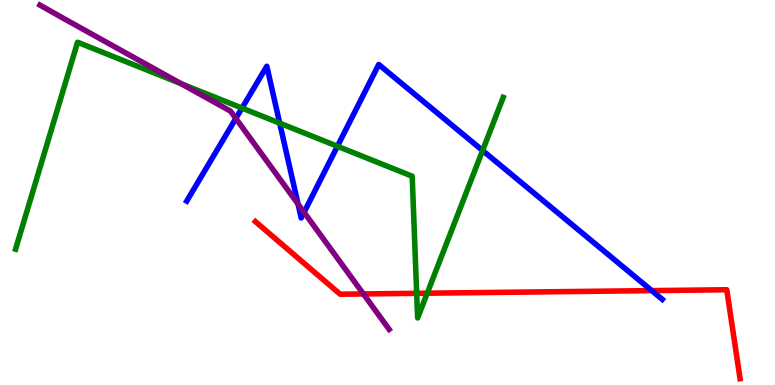[{'lines': ['blue', 'red'], 'intersections': [{'x': 8.41, 'y': 2.45}]}, {'lines': ['green', 'red'], 'intersections': [{'x': 5.38, 'y': 2.38}, {'x': 5.51, 'y': 2.38}]}, {'lines': ['purple', 'red'], 'intersections': [{'x': 4.69, 'y': 2.37}]}, {'lines': ['blue', 'green'], 'intersections': [{'x': 3.12, 'y': 7.19}, {'x': 3.61, 'y': 6.8}, {'x': 4.35, 'y': 6.2}, {'x': 6.23, 'y': 6.09}]}, {'lines': ['blue', 'purple'], 'intersections': [{'x': 3.04, 'y': 6.92}, {'x': 3.85, 'y': 4.7}, {'x': 3.92, 'y': 4.49}]}, {'lines': ['green', 'purple'], 'intersections': [{'x': 2.34, 'y': 7.83}]}]